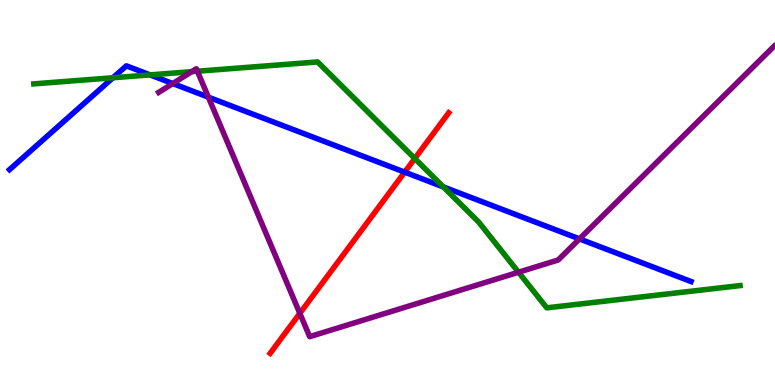[{'lines': ['blue', 'red'], 'intersections': [{'x': 5.22, 'y': 5.53}]}, {'lines': ['green', 'red'], 'intersections': [{'x': 5.35, 'y': 5.88}]}, {'lines': ['purple', 'red'], 'intersections': [{'x': 3.87, 'y': 1.86}]}, {'lines': ['blue', 'green'], 'intersections': [{'x': 1.46, 'y': 7.98}, {'x': 1.94, 'y': 8.05}, {'x': 5.72, 'y': 5.15}]}, {'lines': ['blue', 'purple'], 'intersections': [{'x': 2.23, 'y': 7.83}, {'x': 2.69, 'y': 7.48}, {'x': 7.48, 'y': 3.79}]}, {'lines': ['green', 'purple'], 'intersections': [{'x': 2.47, 'y': 8.14}, {'x': 2.55, 'y': 8.15}, {'x': 6.69, 'y': 2.93}]}]